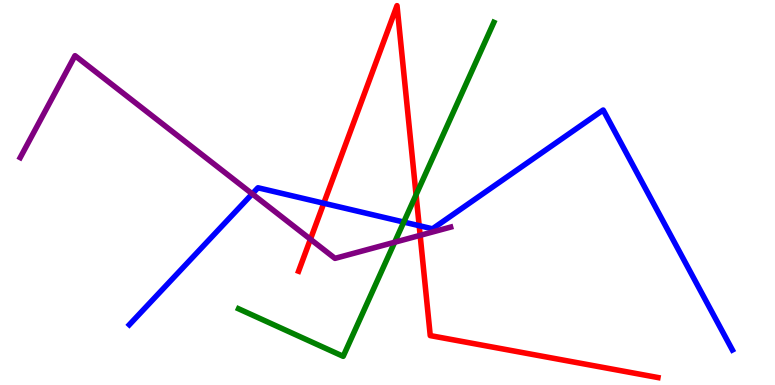[{'lines': ['blue', 'red'], 'intersections': [{'x': 4.18, 'y': 4.72}, {'x': 5.41, 'y': 4.14}]}, {'lines': ['green', 'red'], 'intersections': [{'x': 5.37, 'y': 4.94}]}, {'lines': ['purple', 'red'], 'intersections': [{'x': 4.01, 'y': 3.79}, {'x': 5.42, 'y': 3.89}]}, {'lines': ['blue', 'green'], 'intersections': [{'x': 5.21, 'y': 4.23}]}, {'lines': ['blue', 'purple'], 'intersections': [{'x': 3.25, 'y': 4.96}]}, {'lines': ['green', 'purple'], 'intersections': [{'x': 5.09, 'y': 3.71}]}]